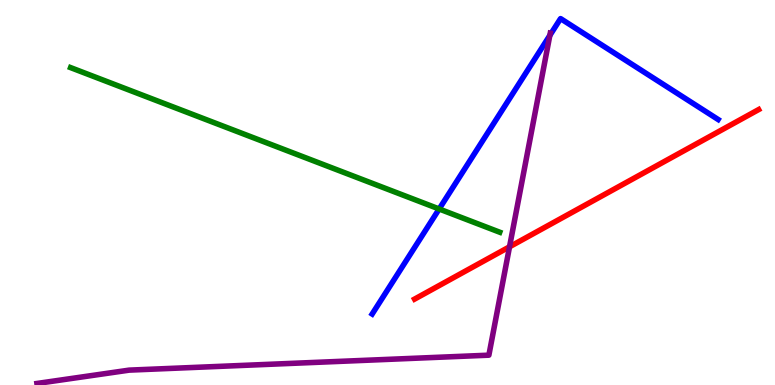[{'lines': ['blue', 'red'], 'intersections': []}, {'lines': ['green', 'red'], 'intersections': []}, {'lines': ['purple', 'red'], 'intersections': [{'x': 6.57, 'y': 3.59}]}, {'lines': ['blue', 'green'], 'intersections': [{'x': 5.67, 'y': 4.57}]}, {'lines': ['blue', 'purple'], 'intersections': [{'x': 7.09, 'y': 9.08}]}, {'lines': ['green', 'purple'], 'intersections': []}]